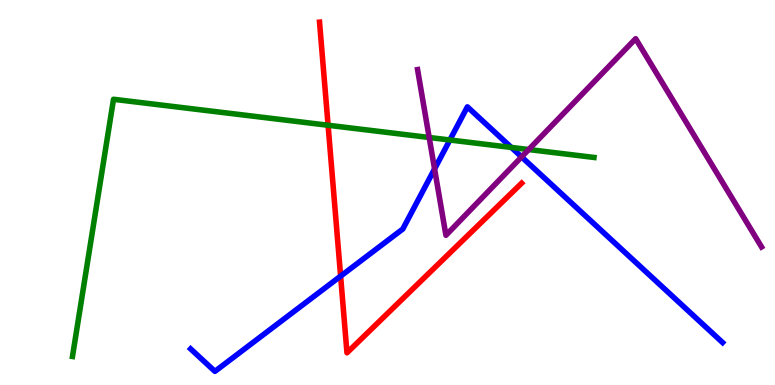[{'lines': ['blue', 'red'], 'intersections': [{'x': 4.39, 'y': 2.83}]}, {'lines': ['green', 'red'], 'intersections': [{'x': 4.23, 'y': 6.75}]}, {'lines': ['purple', 'red'], 'intersections': []}, {'lines': ['blue', 'green'], 'intersections': [{'x': 5.8, 'y': 6.36}, {'x': 6.6, 'y': 6.17}]}, {'lines': ['blue', 'purple'], 'intersections': [{'x': 5.61, 'y': 5.61}, {'x': 6.73, 'y': 5.92}]}, {'lines': ['green', 'purple'], 'intersections': [{'x': 5.54, 'y': 6.43}, {'x': 6.82, 'y': 6.12}]}]